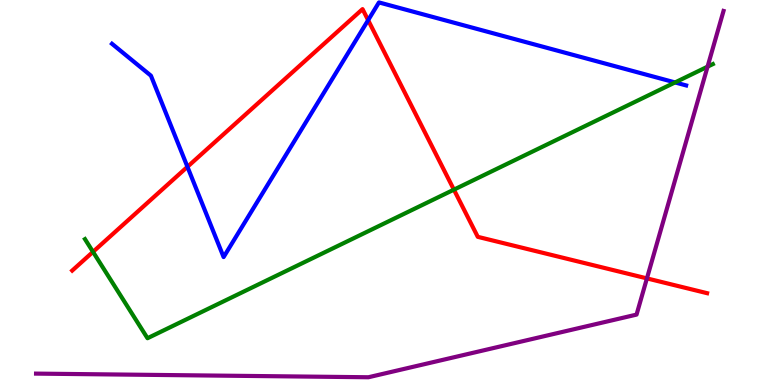[{'lines': ['blue', 'red'], 'intersections': [{'x': 2.42, 'y': 5.67}, {'x': 4.75, 'y': 9.48}]}, {'lines': ['green', 'red'], 'intersections': [{'x': 1.2, 'y': 3.46}, {'x': 5.86, 'y': 5.07}]}, {'lines': ['purple', 'red'], 'intersections': [{'x': 8.35, 'y': 2.77}]}, {'lines': ['blue', 'green'], 'intersections': [{'x': 8.71, 'y': 7.86}]}, {'lines': ['blue', 'purple'], 'intersections': []}, {'lines': ['green', 'purple'], 'intersections': [{'x': 9.13, 'y': 8.27}]}]